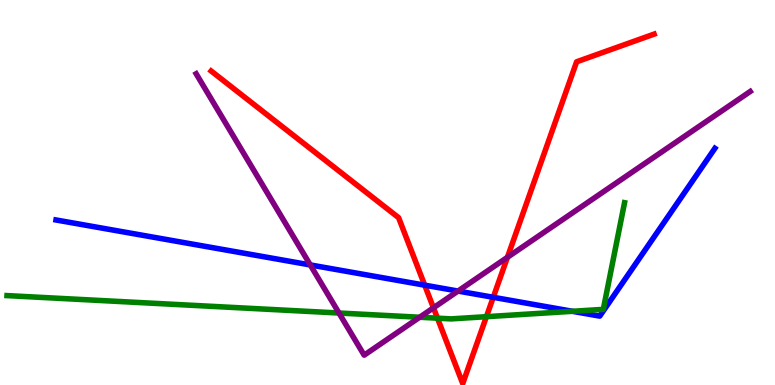[{'lines': ['blue', 'red'], 'intersections': [{'x': 5.48, 'y': 2.59}, {'x': 6.36, 'y': 2.28}]}, {'lines': ['green', 'red'], 'intersections': [{'x': 5.64, 'y': 1.74}, {'x': 6.28, 'y': 1.77}]}, {'lines': ['purple', 'red'], 'intersections': [{'x': 5.59, 'y': 2.0}, {'x': 6.55, 'y': 3.32}]}, {'lines': ['blue', 'green'], 'intersections': [{'x': 7.39, 'y': 1.91}]}, {'lines': ['blue', 'purple'], 'intersections': [{'x': 4.0, 'y': 3.12}, {'x': 5.91, 'y': 2.44}]}, {'lines': ['green', 'purple'], 'intersections': [{'x': 4.37, 'y': 1.87}, {'x': 5.41, 'y': 1.76}]}]